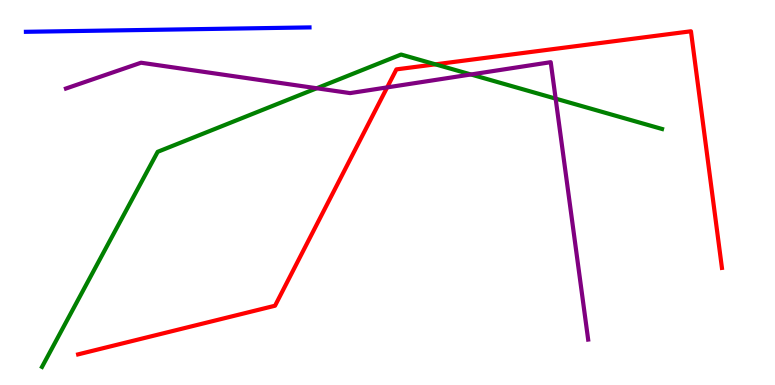[{'lines': ['blue', 'red'], 'intersections': []}, {'lines': ['green', 'red'], 'intersections': [{'x': 5.62, 'y': 8.33}]}, {'lines': ['purple', 'red'], 'intersections': [{'x': 5.0, 'y': 7.73}]}, {'lines': ['blue', 'green'], 'intersections': []}, {'lines': ['blue', 'purple'], 'intersections': []}, {'lines': ['green', 'purple'], 'intersections': [{'x': 4.09, 'y': 7.71}, {'x': 6.08, 'y': 8.07}, {'x': 7.17, 'y': 7.44}]}]